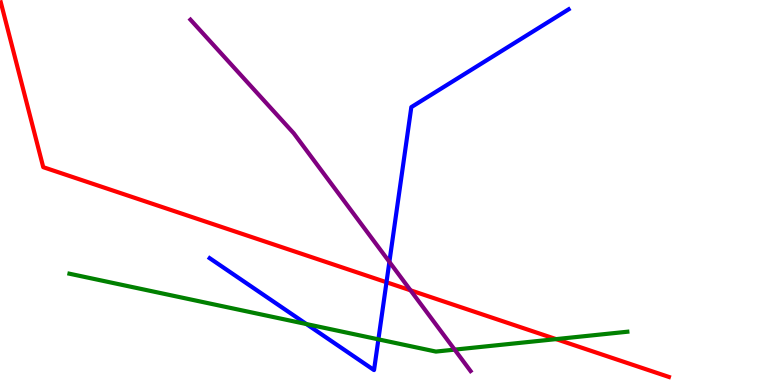[{'lines': ['blue', 'red'], 'intersections': [{'x': 4.99, 'y': 2.67}]}, {'lines': ['green', 'red'], 'intersections': [{'x': 7.18, 'y': 1.19}]}, {'lines': ['purple', 'red'], 'intersections': [{'x': 5.3, 'y': 2.46}]}, {'lines': ['blue', 'green'], 'intersections': [{'x': 3.95, 'y': 1.58}, {'x': 4.88, 'y': 1.19}]}, {'lines': ['blue', 'purple'], 'intersections': [{'x': 5.02, 'y': 3.2}]}, {'lines': ['green', 'purple'], 'intersections': [{'x': 5.87, 'y': 0.919}]}]